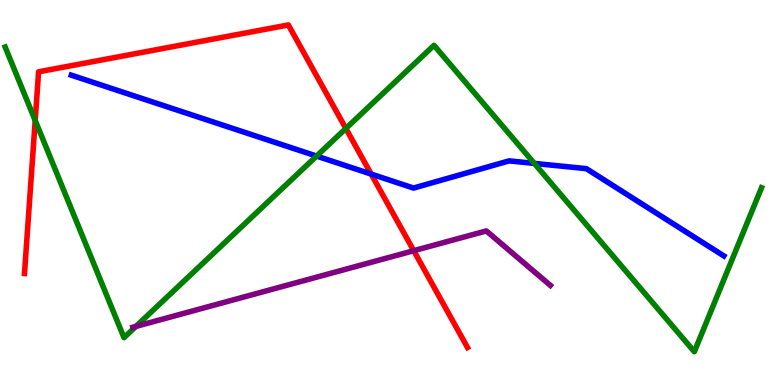[{'lines': ['blue', 'red'], 'intersections': [{'x': 4.79, 'y': 5.48}]}, {'lines': ['green', 'red'], 'intersections': [{'x': 0.454, 'y': 6.87}, {'x': 4.46, 'y': 6.66}]}, {'lines': ['purple', 'red'], 'intersections': [{'x': 5.34, 'y': 3.49}]}, {'lines': ['blue', 'green'], 'intersections': [{'x': 4.08, 'y': 5.95}, {'x': 6.89, 'y': 5.76}]}, {'lines': ['blue', 'purple'], 'intersections': []}, {'lines': ['green', 'purple'], 'intersections': [{'x': 1.75, 'y': 1.52}]}]